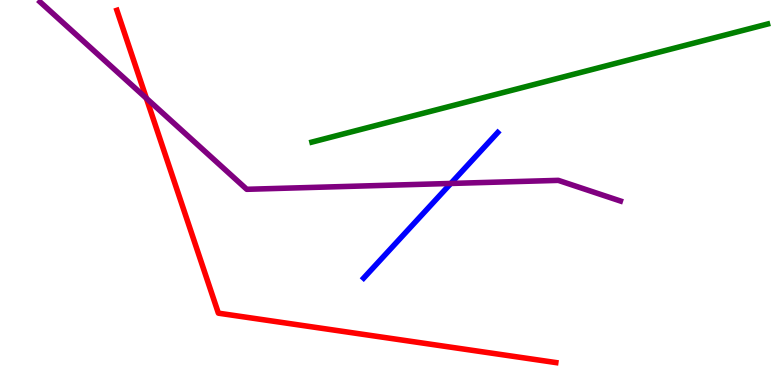[{'lines': ['blue', 'red'], 'intersections': []}, {'lines': ['green', 'red'], 'intersections': []}, {'lines': ['purple', 'red'], 'intersections': [{'x': 1.89, 'y': 7.45}]}, {'lines': ['blue', 'green'], 'intersections': []}, {'lines': ['blue', 'purple'], 'intersections': [{'x': 5.82, 'y': 5.24}]}, {'lines': ['green', 'purple'], 'intersections': []}]